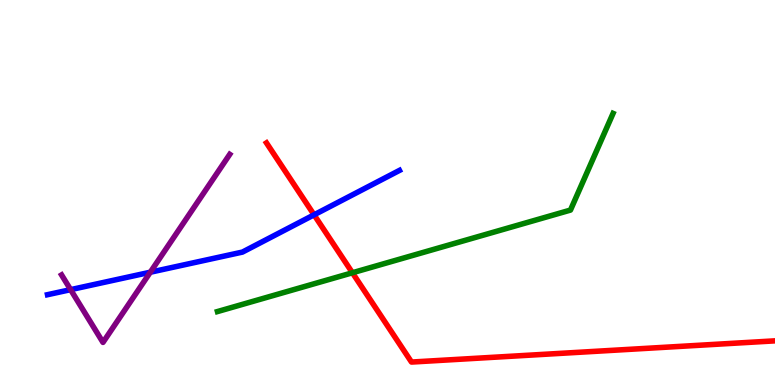[{'lines': ['blue', 'red'], 'intersections': [{'x': 4.05, 'y': 4.42}]}, {'lines': ['green', 'red'], 'intersections': [{'x': 4.55, 'y': 2.92}]}, {'lines': ['purple', 'red'], 'intersections': []}, {'lines': ['blue', 'green'], 'intersections': []}, {'lines': ['blue', 'purple'], 'intersections': [{'x': 0.911, 'y': 2.48}, {'x': 1.94, 'y': 2.93}]}, {'lines': ['green', 'purple'], 'intersections': []}]